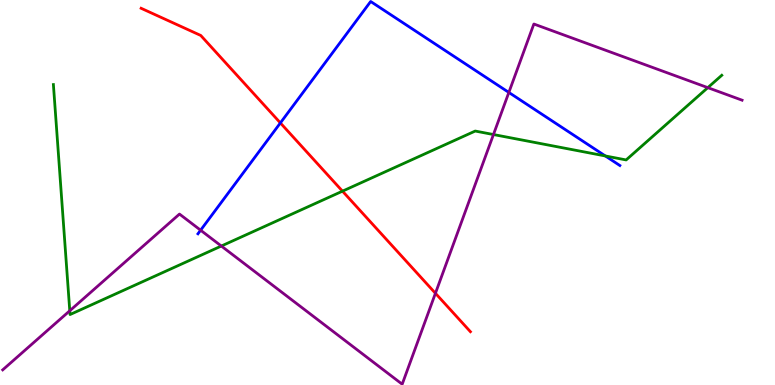[{'lines': ['blue', 'red'], 'intersections': [{'x': 3.62, 'y': 6.81}]}, {'lines': ['green', 'red'], 'intersections': [{'x': 4.42, 'y': 5.03}]}, {'lines': ['purple', 'red'], 'intersections': [{'x': 5.62, 'y': 2.38}]}, {'lines': ['blue', 'green'], 'intersections': [{'x': 7.81, 'y': 5.95}]}, {'lines': ['blue', 'purple'], 'intersections': [{'x': 2.59, 'y': 4.02}, {'x': 6.57, 'y': 7.6}]}, {'lines': ['green', 'purple'], 'intersections': [{'x': 0.9, 'y': 1.93}, {'x': 2.86, 'y': 3.61}, {'x': 6.37, 'y': 6.51}, {'x': 9.13, 'y': 7.72}]}]